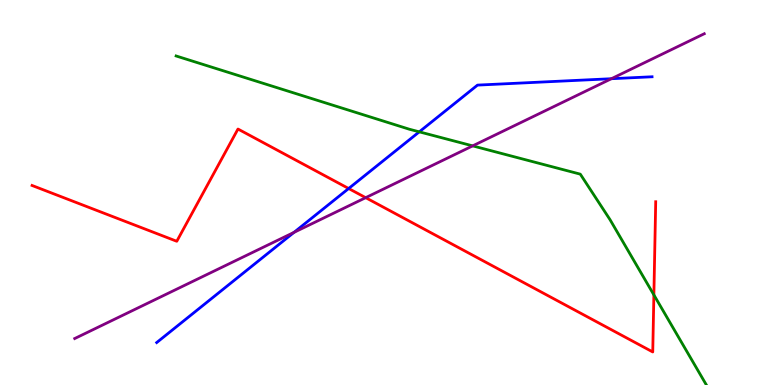[{'lines': ['blue', 'red'], 'intersections': [{'x': 4.5, 'y': 5.1}]}, {'lines': ['green', 'red'], 'intersections': [{'x': 8.44, 'y': 2.34}]}, {'lines': ['purple', 'red'], 'intersections': [{'x': 4.72, 'y': 4.87}]}, {'lines': ['blue', 'green'], 'intersections': [{'x': 5.41, 'y': 6.58}]}, {'lines': ['blue', 'purple'], 'intersections': [{'x': 3.79, 'y': 3.96}, {'x': 7.89, 'y': 7.96}]}, {'lines': ['green', 'purple'], 'intersections': [{'x': 6.1, 'y': 6.21}]}]